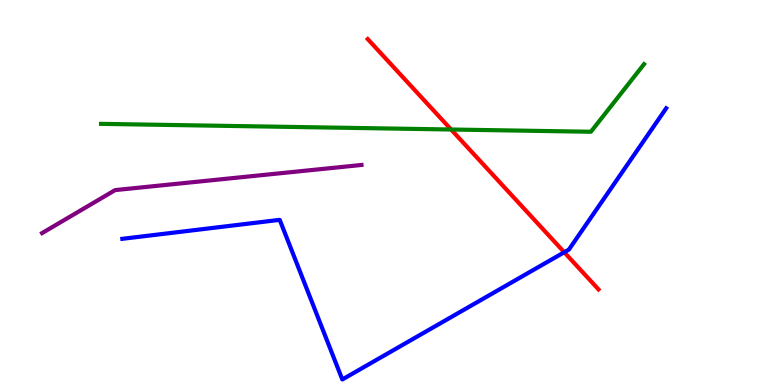[{'lines': ['blue', 'red'], 'intersections': [{'x': 7.28, 'y': 3.45}]}, {'lines': ['green', 'red'], 'intersections': [{'x': 5.82, 'y': 6.64}]}, {'lines': ['purple', 'red'], 'intersections': []}, {'lines': ['blue', 'green'], 'intersections': []}, {'lines': ['blue', 'purple'], 'intersections': []}, {'lines': ['green', 'purple'], 'intersections': []}]